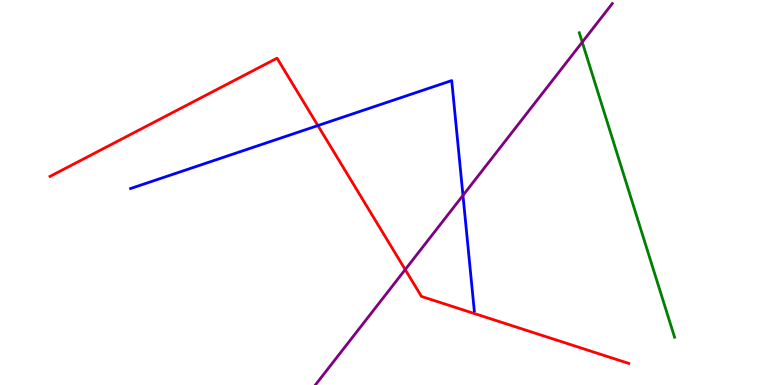[{'lines': ['blue', 'red'], 'intersections': [{'x': 4.1, 'y': 6.74}]}, {'lines': ['green', 'red'], 'intersections': []}, {'lines': ['purple', 'red'], 'intersections': [{'x': 5.23, 'y': 3.0}]}, {'lines': ['blue', 'green'], 'intersections': []}, {'lines': ['blue', 'purple'], 'intersections': [{'x': 5.97, 'y': 4.92}]}, {'lines': ['green', 'purple'], 'intersections': [{'x': 7.51, 'y': 8.9}]}]